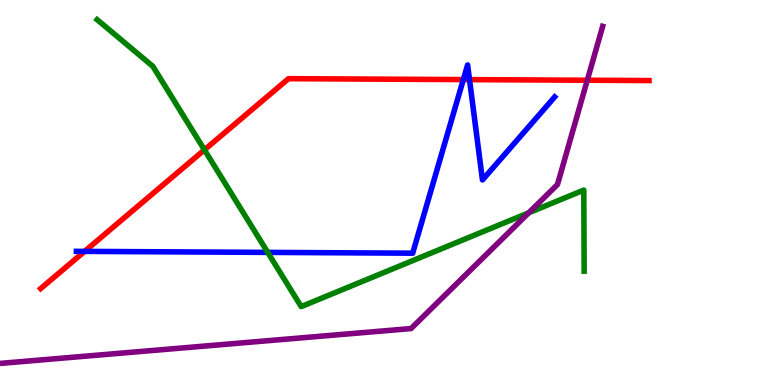[{'lines': ['blue', 'red'], 'intersections': [{'x': 1.09, 'y': 3.47}, {'x': 5.98, 'y': 7.93}, {'x': 6.06, 'y': 7.93}]}, {'lines': ['green', 'red'], 'intersections': [{'x': 2.64, 'y': 6.11}]}, {'lines': ['purple', 'red'], 'intersections': [{'x': 7.58, 'y': 7.92}]}, {'lines': ['blue', 'green'], 'intersections': [{'x': 3.45, 'y': 3.44}]}, {'lines': ['blue', 'purple'], 'intersections': []}, {'lines': ['green', 'purple'], 'intersections': [{'x': 6.82, 'y': 4.47}]}]